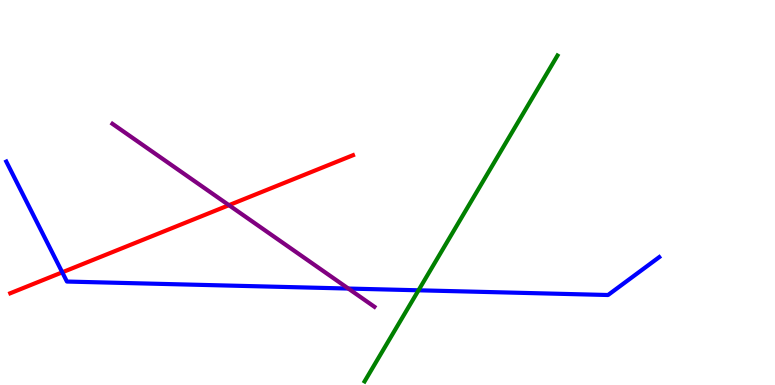[{'lines': ['blue', 'red'], 'intersections': [{'x': 0.803, 'y': 2.93}]}, {'lines': ['green', 'red'], 'intersections': []}, {'lines': ['purple', 'red'], 'intersections': [{'x': 2.95, 'y': 4.67}]}, {'lines': ['blue', 'green'], 'intersections': [{'x': 5.4, 'y': 2.46}]}, {'lines': ['blue', 'purple'], 'intersections': [{'x': 4.49, 'y': 2.51}]}, {'lines': ['green', 'purple'], 'intersections': []}]